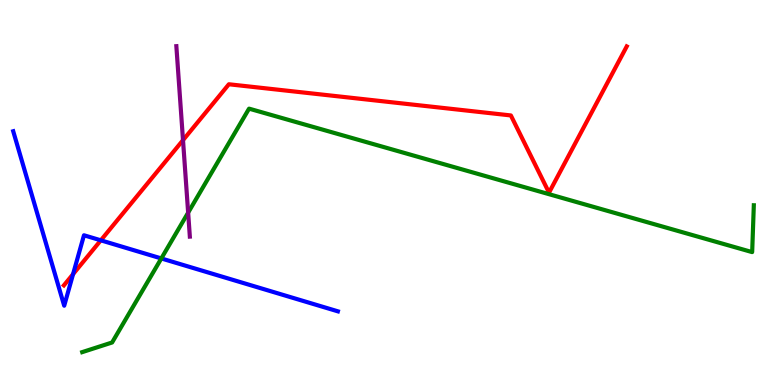[{'lines': ['blue', 'red'], 'intersections': [{'x': 0.943, 'y': 2.88}, {'x': 1.3, 'y': 3.76}]}, {'lines': ['green', 'red'], 'intersections': []}, {'lines': ['purple', 'red'], 'intersections': [{'x': 2.36, 'y': 6.36}]}, {'lines': ['blue', 'green'], 'intersections': [{'x': 2.08, 'y': 3.29}]}, {'lines': ['blue', 'purple'], 'intersections': []}, {'lines': ['green', 'purple'], 'intersections': [{'x': 2.43, 'y': 4.48}]}]